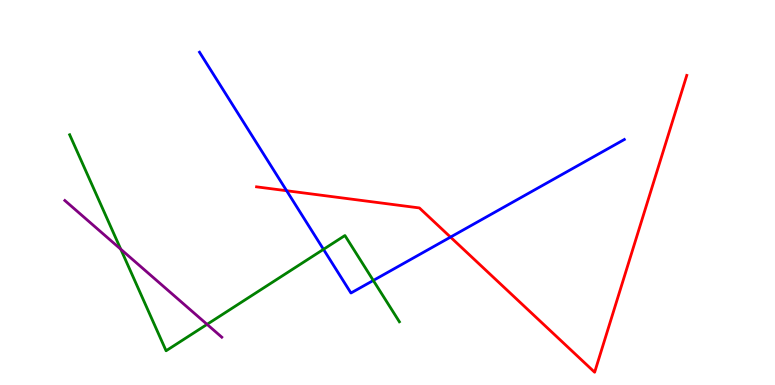[{'lines': ['blue', 'red'], 'intersections': [{'x': 3.7, 'y': 5.05}, {'x': 5.81, 'y': 3.84}]}, {'lines': ['green', 'red'], 'intersections': []}, {'lines': ['purple', 'red'], 'intersections': []}, {'lines': ['blue', 'green'], 'intersections': [{'x': 4.17, 'y': 3.52}, {'x': 4.82, 'y': 2.72}]}, {'lines': ['blue', 'purple'], 'intersections': []}, {'lines': ['green', 'purple'], 'intersections': [{'x': 1.56, 'y': 3.53}, {'x': 2.67, 'y': 1.58}]}]